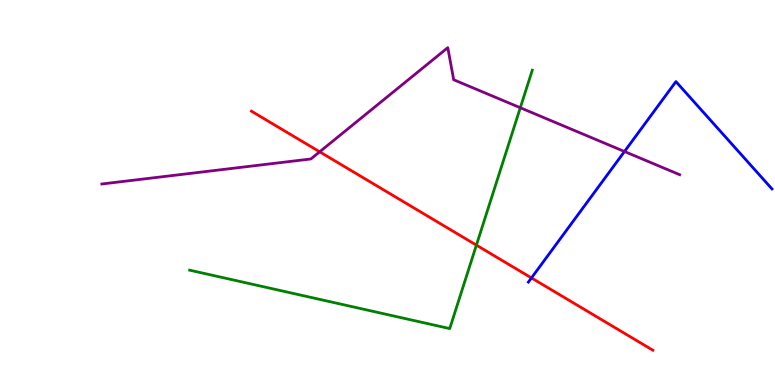[{'lines': ['blue', 'red'], 'intersections': [{'x': 6.86, 'y': 2.78}]}, {'lines': ['green', 'red'], 'intersections': [{'x': 6.15, 'y': 3.63}]}, {'lines': ['purple', 'red'], 'intersections': [{'x': 4.12, 'y': 6.06}]}, {'lines': ['blue', 'green'], 'intersections': []}, {'lines': ['blue', 'purple'], 'intersections': [{'x': 8.06, 'y': 6.06}]}, {'lines': ['green', 'purple'], 'intersections': [{'x': 6.71, 'y': 7.2}]}]